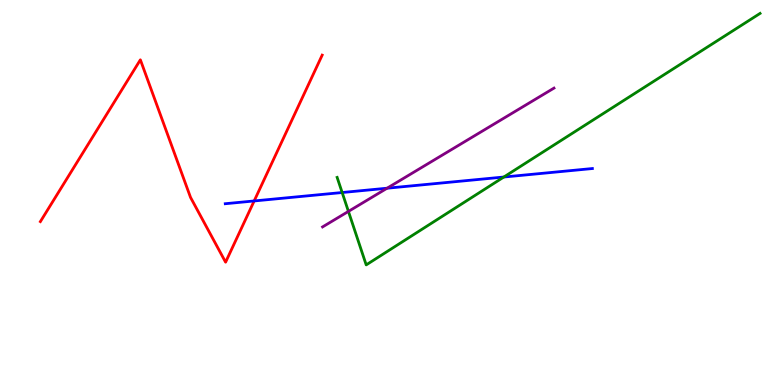[{'lines': ['blue', 'red'], 'intersections': [{'x': 3.28, 'y': 4.78}]}, {'lines': ['green', 'red'], 'intersections': []}, {'lines': ['purple', 'red'], 'intersections': []}, {'lines': ['blue', 'green'], 'intersections': [{'x': 4.41, 'y': 5.0}, {'x': 6.5, 'y': 5.4}]}, {'lines': ['blue', 'purple'], 'intersections': [{'x': 4.99, 'y': 5.11}]}, {'lines': ['green', 'purple'], 'intersections': [{'x': 4.5, 'y': 4.51}]}]